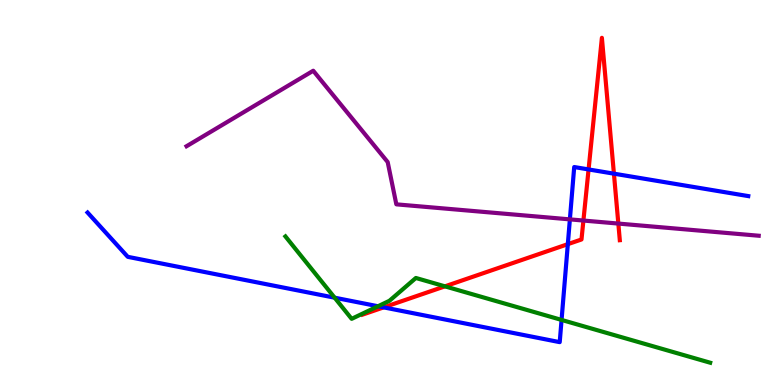[{'lines': ['blue', 'red'], 'intersections': [{'x': 4.95, 'y': 2.02}, {'x': 7.33, 'y': 3.66}, {'x': 7.59, 'y': 5.6}, {'x': 7.92, 'y': 5.49}]}, {'lines': ['green', 'red'], 'intersections': [{'x': 5.74, 'y': 2.56}]}, {'lines': ['purple', 'red'], 'intersections': [{'x': 7.53, 'y': 4.27}, {'x': 7.98, 'y': 4.19}]}, {'lines': ['blue', 'green'], 'intersections': [{'x': 4.32, 'y': 2.27}, {'x': 4.88, 'y': 2.05}, {'x': 7.25, 'y': 1.69}]}, {'lines': ['blue', 'purple'], 'intersections': [{'x': 7.35, 'y': 4.3}]}, {'lines': ['green', 'purple'], 'intersections': []}]